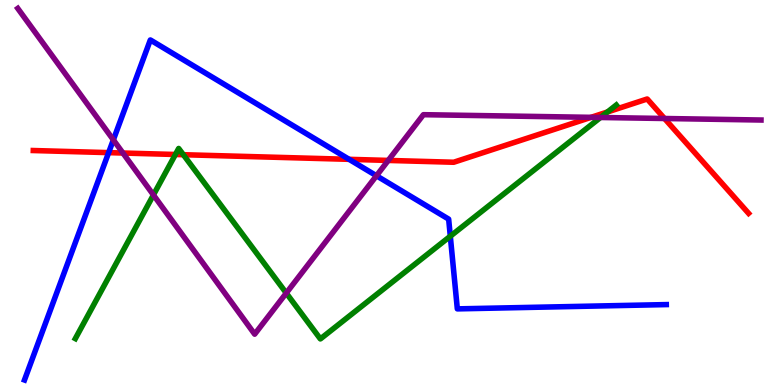[{'lines': ['blue', 'red'], 'intersections': [{'x': 1.4, 'y': 6.04}, {'x': 4.5, 'y': 5.86}]}, {'lines': ['green', 'red'], 'intersections': [{'x': 2.26, 'y': 5.99}, {'x': 2.37, 'y': 5.98}, {'x': 7.84, 'y': 7.09}]}, {'lines': ['purple', 'red'], 'intersections': [{'x': 1.59, 'y': 6.03}, {'x': 5.01, 'y': 5.83}, {'x': 7.63, 'y': 6.95}, {'x': 8.57, 'y': 6.92}]}, {'lines': ['blue', 'green'], 'intersections': [{'x': 5.81, 'y': 3.86}]}, {'lines': ['blue', 'purple'], 'intersections': [{'x': 1.46, 'y': 6.37}, {'x': 4.86, 'y': 5.43}]}, {'lines': ['green', 'purple'], 'intersections': [{'x': 1.98, 'y': 4.94}, {'x': 3.69, 'y': 2.39}, {'x': 7.75, 'y': 6.95}]}]